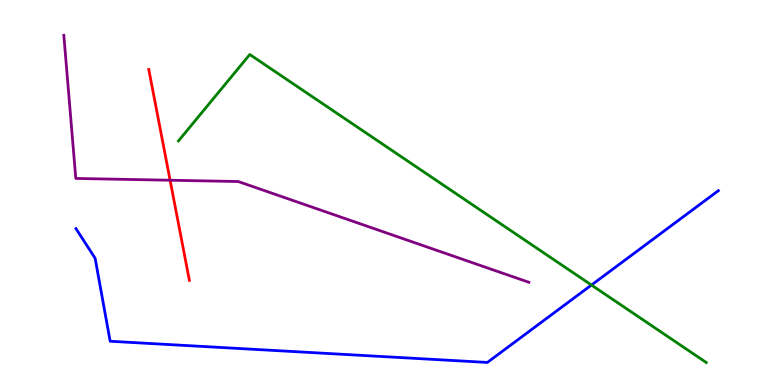[{'lines': ['blue', 'red'], 'intersections': []}, {'lines': ['green', 'red'], 'intersections': []}, {'lines': ['purple', 'red'], 'intersections': [{'x': 2.19, 'y': 5.32}]}, {'lines': ['blue', 'green'], 'intersections': [{'x': 7.63, 'y': 2.6}]}, {'lines': ['blue', 'purple'], 'intersections': []}, {'lines': ['green', 'purple'], 'intersections': []}]